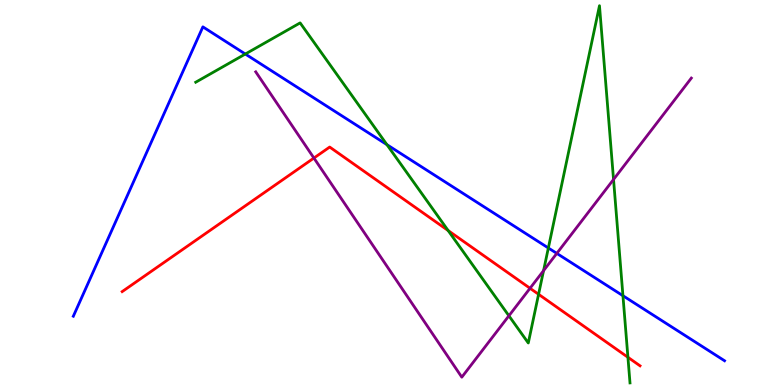[{'lines': ['blue', 'red'], 'intersections': []}, {'lines': ['green', 'red'], 'intersections': [{'x': 5.78, 'y': 4.01}, {'x': 6.95, 'y': 2.36}, {'x': 8.1, 'y': 0.72}]}, {'lines': ['purple', 'red'], 'intersections': [{'x': 4.05, 'y': 5.9}, {'x': 6.84, 'y': 2.51}]}, {'lines': ['blue', 'green'], 'intersections': [{'x': 3.17, 'y': 8.6}, {'x': 4.99, 'y': 6.24}, {'x': 7.08, 'y': 3.56}, {'x': 8.04, 'y': 2.32}]}, {'lines': ['blue', 'purple'], 'intersections': [{'x': 7.18, 'y': 3.42}]}, {'lines': ['green', 'purple'], 'intersections': [{'x': 6.57, 'y': 1.8}, {'x': 7.01, 'y': 2.97}, {'x': 7.92, 'y': 5.34}]}]